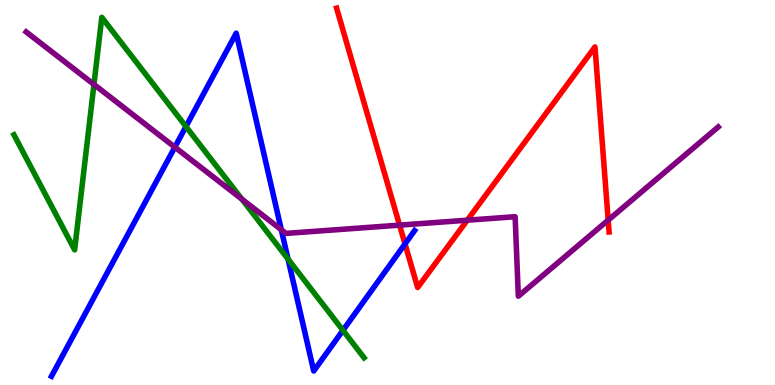[{'lines': ['blue', 'red'], 'intersections': [{'x': 5.23, 'y': 3.66}]}, {'lines': ['green', 'red'], 'intersections': []}, {'lines': ['purple', 'red'], 'intersections': [{'x': 5.16, 'y': 4.15}, {'x': 6.03, 'y': 4.28}, {'x': 7.85, 'y': 4.28}]}, {'lines': ['blue', 'green'], 'intersections': [{'x': 2.4, 'y': 6.71}, {'x': 3.72, 'y': 3.27}, {'x': 4.43, 'y': 1.42}]}, {'lines': ['blue', 'purple'], 'intersections': [{'x': 2.26, 'y': 6.18}, {'x': 3.63, 'y': 4.03}]}, {'lines': ['green', 'purple'], 'intersections': [{'x': 1.21, 'y': 7.81}, {'x': 3.12, 'y': 4.83}]}]